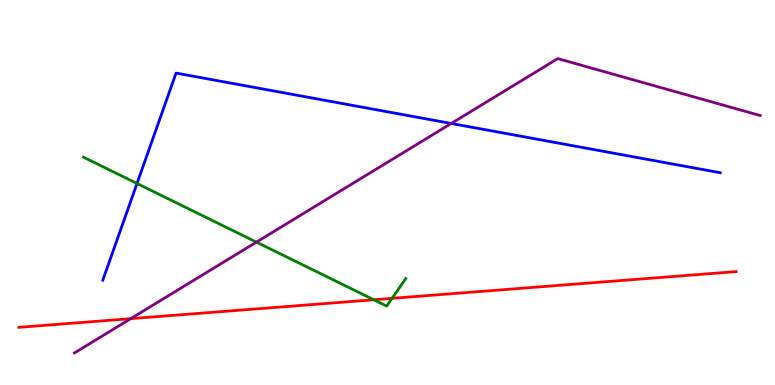[{'lines': ['blue', 'red'], 'intersections': []}, {'lines': ['green', 'red'], 'intersections': [{'x': 4.82, 'y': 2.21}, {'x': 5.06, 'y': 2.25}]}, {'lines': ['purple', 'red'], 'intersections': [{'x': 1.69, 'y': 1.72}]}, {'lines': ['blue', 'green'], 'intersections': [{'x': 1.77, 'y': 5.23}]}, {'lines': ['blue', 'purple'], 'intersections': [{'x': 5.82, 'y': 6.79}]}, {'lines': ['green', 'purple'], 'intersections': [{'x': 3.31, 'y': 3.71}]}]